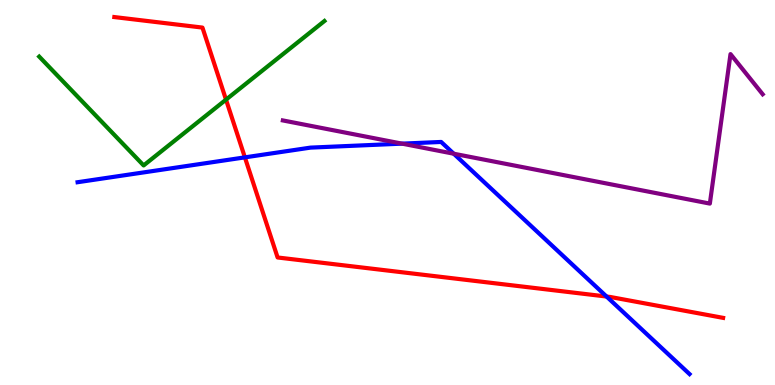[{'lines': ['blue', 'red'], 'intersections': [{'x': 3.16, 'y': 5.91}, {'x': 7.83, 'y': 2.3}]}, {'lines': ['green', 'red'], 'intersections': [{'x': 2.92, 'y': 7.41}]}, {'lines': ['purple', 'red'], 'intersections': []}, {'lines': ['blue', 'green'], 'intersections': []}, {'lines': ['blue', 'purple'], 'intersections': [{'x': 5.19, 'y': 6.27}, {'x': 5.85, 'y': 6.01}]}, {'lines': ['green', 'purple'], 'intersections': []}]